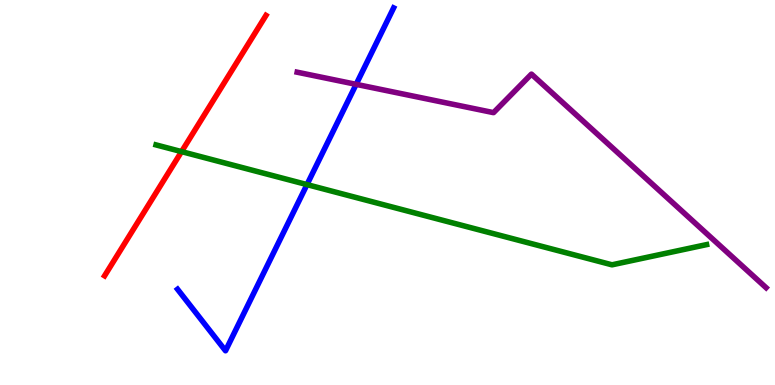[{'lines': ['blue', 'red'], 'intersections': []}, {'lines': ['green', 'red'], 'intersections': [{'x': 2.34, 'y': 6.06}]}, {'lines': ['purple', 'red'], 'intersections': []}, {'lines': ['blue', 'green'], 'intersections': [{'x': 3.96, 'y': 5.21}]}, {'lines': ['blue', 'purple'], 'intersections': [{'x': 4.6, 'y': 7.81}]}, {'lines': ['green', 'purple'], 'intersections': []}]